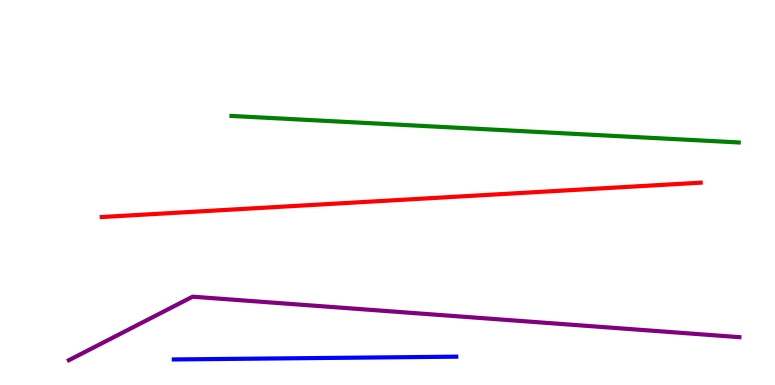[{'lines': ['blue', 'red'], 'intersections': []}, {'lines': ['green', 'red'], 'intersections': []}, {'lines': ['purple', 'red'], 'intersections': []}, {'lines': ['blue', 'green'], 'intersections': []}, {'lines': ['blue', 'purple'], 'intersections': []}, {'lines': ['green', 'purple'], 'intersections': []}]